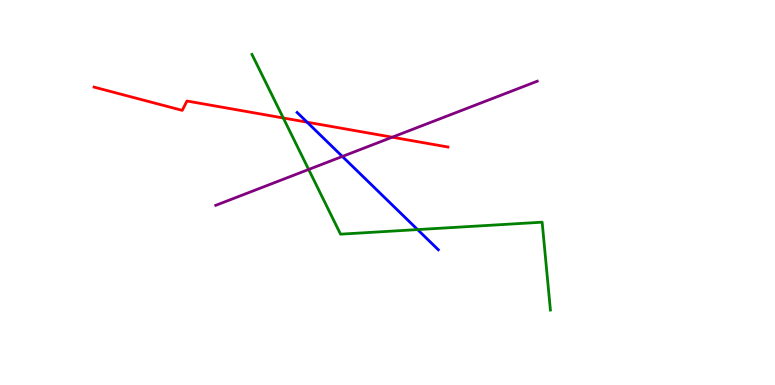[{'lines': ['blue', 'red'], 'intersections': [{'x': 3.96, 'y': 6.83}]}, {'lines': ['green', 'red'], 'intersections': [{'x': 3.66, 'y': 6.94}]}, {'lines': ['purple', 'red'], 'intersections': [{'x': 5.06, 'y': 6.44}]}, {'lines': ['blue', 'green'], 'intersections': [{'x': 5.39, 'y': 4.04}]}, {'lines': ['blue', 'purple'], 'intersections': [{'x': 4.42, 'y': 5.94}]}, {'lines': ['green', 'purple'], 'intersections': [{'x': 3.98, 'y': 5.6}]}]